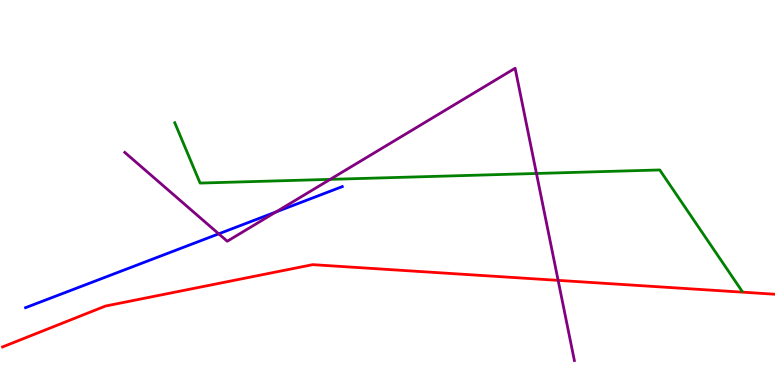[{'lines': ['blue', 'red'], 'intersections': []}, {'lines': ['green', 'red'], 'intersections': []}, {'lines': ['purple', 'red'], 'intersections': [{'x': 7.2, 'y': 2.72}]}, {'lines': ['blue', 'green'], 'intersections': []}, {'lines': ['blue', 'purple'], 'intersections': [{'x': 2.82, 'y': 3.93}, {'x': 3.56, 'y': 4.49}]}, {'lines': ['green', 'purple'], 'intersections': [{'x': 4.26, 'y': 5.34}, {'x': 6.92, 'y': 5.49}]}]